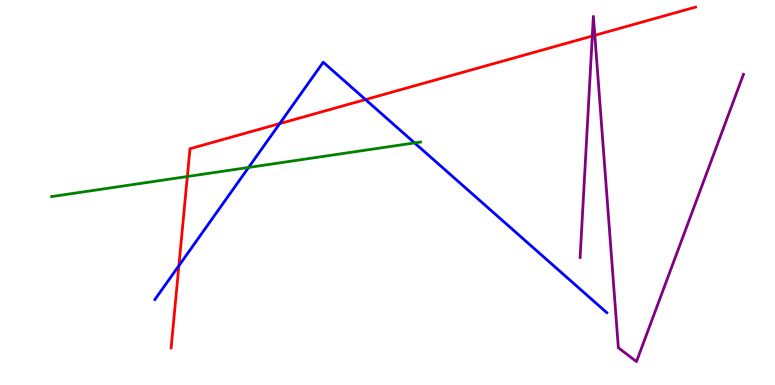[{'lines': ['blue', 'red'], 'intersections': [{'x': 2.31, 'y': 3.1}, {'x': 3.61, 'y': 6.79}, {'x': 4.72, 'y': 7.41}]}, {'lines': ['green', 'red'], 'intersections': [{'x': 2.42, 'y': 5.42}]}, {'lines': ['purple', 'red'], 'intersections': [{'x': 7.64, 'y': 9.06}, {'x': 7.67, 'y': 9.08}]}, {'lines': ['blue', 'green'], 'intersections': [{'x': 3.21, 'y': 5.65}, {'x': 5.35, 'y': 6.29}]}, {'lines': ['blue', 'purple'], 'intersections': []}, {'lines': ['green', 'purple'], 'intersections': []}]